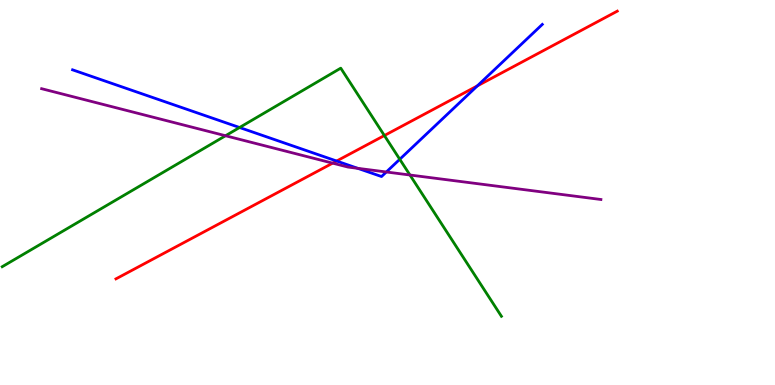[{'lines': ['blue', 'red'], 'intersections': [{'x': 4.34, 'y': 5.82}, {'x': 6.16, 'y': 7.77}]}, {'lines': ['green', 'red'], 'intersections': [{'x': 4.96, 'y': 6.48}]}, {'lines': ['purple', 'red'], 'intersections': [{'x': 4.29, 'y': 5.76}]}, {'lines': ['blue', 'green'], 'intersections': [{'x': 3.09, 'y': 6.69}, {'x': 5.16, 'y': 5.86}]}, {'lines': ['blue', 'purple'], 'intersections': [{'x': 4.62, 'y': 5.63}, {'x': 4.99, 'y': 5.53}]}, {'lines': ['green', 'purple'], 'intersections': [{'x': 2.91, 'y': 6.47}, {'x': 5.29, 'y': 5.45}]}]